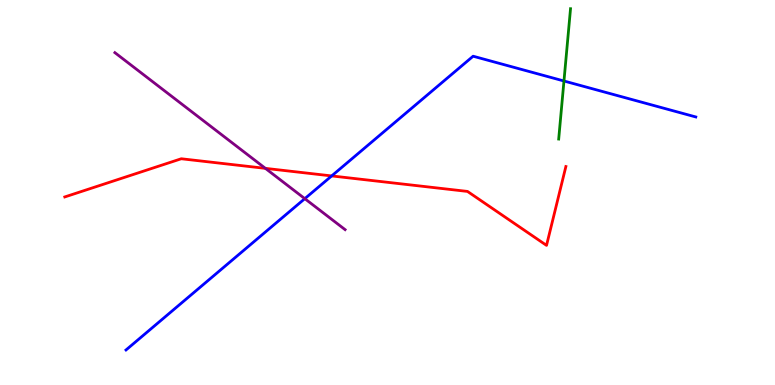[{'lines': ['blue', 'red'], 'intersections': [{'x': 4.28, 'y': 5.43}]}, {'lines': ['green', 'red'], 'intersections': []}, {'lines': ['purple', 'red'], 'intersections': [{'x': 3.42, 'y': 5.63}]}, {'lines': ['blue', 'green'], 'intersections': [{'x': 7.28, 'y': 7.9}]}, {'lines': ['blue', 'purple'], 'intersections': [{'x': 3.93, 'y': 4.84}]}, {'lines': ['green', 'purple'], 'intersections': []}]